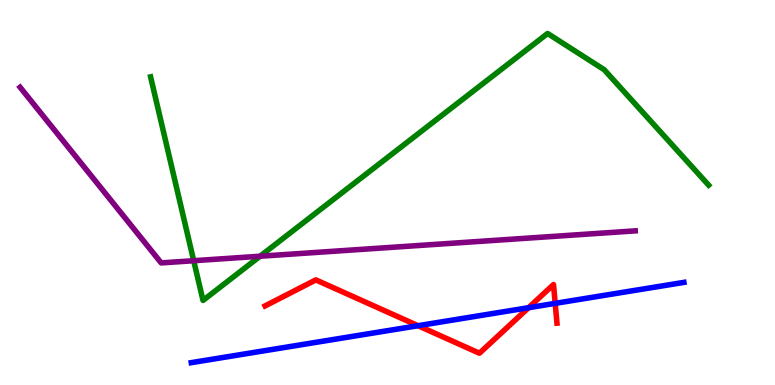[{'lines': ['blue', 'red'], 'intersections': [{'x': 5.39, 'y': 1.54}, {'x': 6.82, 'y': 2.01}, {'x': 7.16, 'y': 2.12}]}, {'lines': ['green', 'red'], 'intersections': []}, {'lines': ['purple', 'red'], 'intersections': []}, {'lines': ['blue', 'green'], 'intersections': []}, {'lines': ['blue', 'purple'], 'intersections': []}, {'lines': ['green', 'purple'], 'intersections': [{'x': 2.5, 'y': 3.23}, {'x': 3.36, 'y': 3.34}]}]